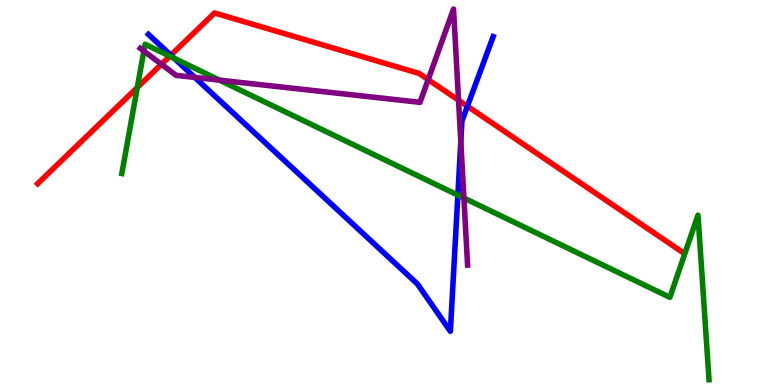[{'lines': ['blue', 'red'], 'intersections': [{'x': 2.2, 'y': 8.57}, {'x': 6.03, 'y': 7.24}]}, {'lines': ['green', 'red'], 'intersections': [{'x': 1.77, 'y': 7.73}, {'x': 2.19, 'y': 8.54}]}, {'lines': ['purple', 'red'], 'intersections': [{'x': 2.08, 'y': 8.33}, {'x': 5.52, 'y': 7.93}, {'x': 5.92, 'y': 7.4}]}, {'lines': ['blue', 'green'], 'intersections': [{'x': 2.25, 'y': 8.49}, {'x': 5.91, 'y': 4.93}]}, {'lines': ['blue', 'purple'], 'intersections': [{'x': 2.51, 'y': 7.99}, {'x': 5.95, 'y': 6.32}]}, {'lines': ['green', 'purple'], 'intersections': [{'x': 1.86, 'y': 8.67}, {'x': 2.83, 'y': 7.92}, {'x': 5.99, 'y': 4.86}]}]